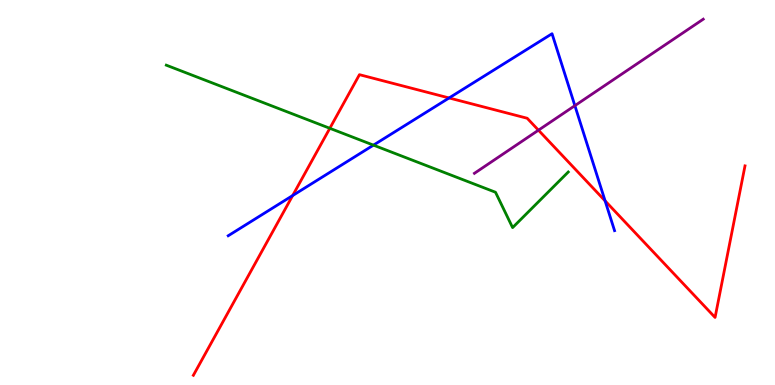[{'lines': ['blue', 'red'], 'intersections': [{'x': 3.78, 'y': 4.92}, {'x': 5.79, 'y': 7.46}, {'x': 7.81, 'y': 4.78}]}, {'lines': ['green', 'red'], 'intersections': [{'x': 4.26, 'y': 6.67}]}, {'lines': ['purple', 'red'], 'intersections': [{'x': 6.95, 'y': 6.62}]}, {'lines': ['blue', 'green'], 'intersections': [{'x': 4.82, 'y': 6.23}]}, {'lines': ['blue', 'purple'], 'intersections': [{'x': 7.42, 'y': 7.26}]}, {'lines': ['green', 'purple'], 'intersections': []}]